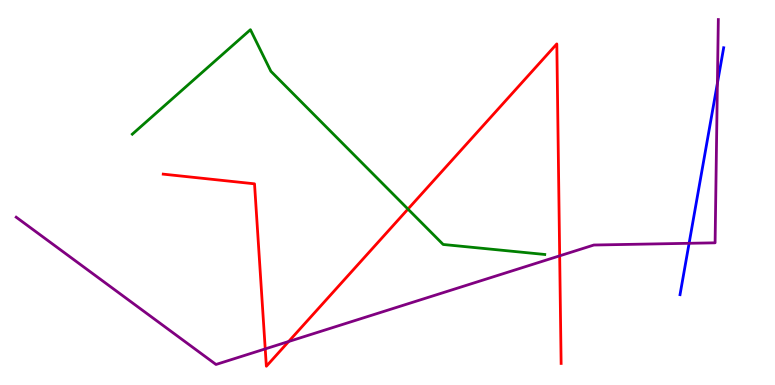[{'lines': ['blue', 'red'], 'intersections': []}, {'lines': ['green', 'red'], 'intersections': [{'x': 5.26, 'y': 4.57}]}, {'lines': ['purple', 'red'], 'intersections': [{'x': 3.42, 'y': 0.937}, {'x': 3.72, 'y': 1.13}, {'x': 7.22, 'y': 3.36}]}, {'lines': ['blue', 'green'], 'intersections': []}, {'lines': ['blue', 'purple'], 'intersections': [{'x': 8.89, 'y': 3.68}, {'x': 9.26, 'y': 7.84}]}, {'lines': ['green', 'purple'], 'intersections': []}]